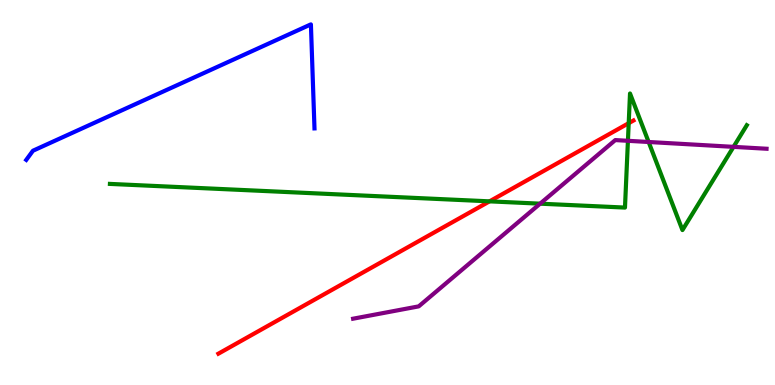[{'lines': ['blue', 'red'], 'intersections': []}, {'lines': ['green', 'red'], 'intersections': [{'x': 6.32, 'y': 4.77}, {'x': 8.11, 'y': 6.8}]}, {'lines': ['purple', 'red'], 'intersections': []}, {'lines': ['blue', 'green'], 'intersections': []}, {'lines': ['blue', 'purple'], 'intersections': []}, {'lines': ['green', 'purple'], 'intersections': [{'x': 6.97, 'y': 4.71}, {'x': 8.1, 'y': 6.34}, {'x': 8.37, 'y': 6.31}, {'x': 9.46, 'y': 6.19}]}]